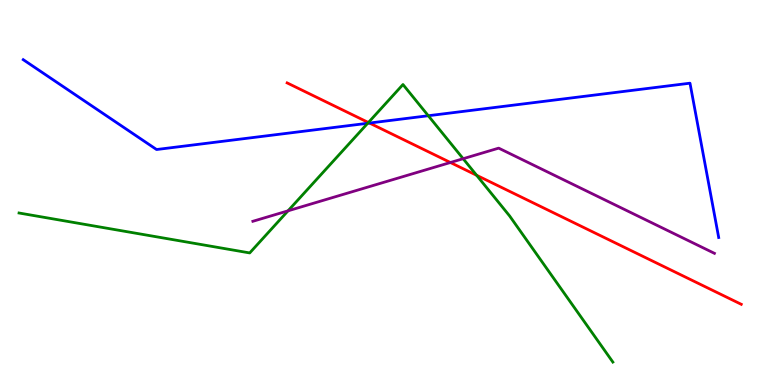[{'lines': ['blue', 'red'], 'intersections': [{'x': 4.77, 'y': 6.8}]}, {'lines': ['green', 'red'], 'intersections': [{'x': 4.75, 'y': 6.82}, {'x': 6.15, 'y': 5.45}]}, {'lines': ['purple', 'red'], 'intersections': [{'x': 5.81, 'y': 5.78}]}, {'lines': ['blue', 'green'], 'intersections': [{'x': 4.74, 'y': 6.8}, {'x': 5.53, 'y': 6.99}]}, {'lines': ['blue', 'purple'], 'intersections': []}, {'lines': ['green', 'purple'], 'intersections': [{'x': 3.72, 'y': 4.52}, {'x': 5.98, 'y': 5.88}]}]